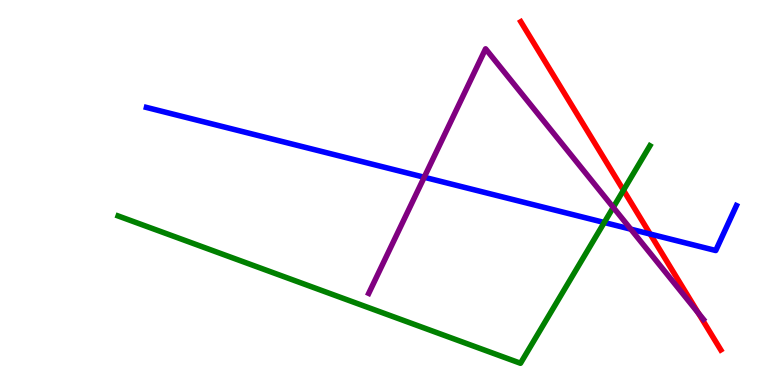[{'lines': ['blue', 'red'], 'intersections': [{'x': 8.39, 'y': 3.92}]}, {'lines': ['green', 'red'], 'intersections': [{'x': 8.04, 'y': 5.06}]}, {'lines': ['purple', 'red'], 'intersections': [{'x': 9.01, 'y': 1.87}]}, {'lines': ['blue', 'green'], 'intersections': [{'x': 7.8, 'y': 4.22}]}, {'lines': ['blue', 'purple'], 'intersections': [{'x': 5.47, 'y': 5.4}, {'x': 8.14, 'y': 4.05}]}, {'lines': ['green', 'purple'], 'intersections': [{'x': 7.91, 'y': 4.61}]}]